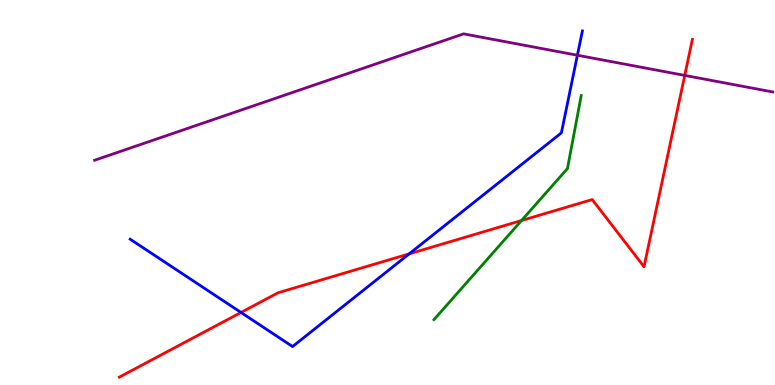[{'lines': ['blue', 'red'], 'intersections': [{'x': 3.11, 'y': 1.88}, {'x': 5.28, 'y': 3.41}]}, {'lines': ['green', 'red'], 'intersections': [{'x': 6.73, 'y': 4.27}]}, {'lines': ['purple', 'red'], 'intersections': [{'x': 8.84, 'y': 8.04}]}, {'lines': ['blue', 'green'], 'intersections': []}, {'lines': ['blue', 'purple'], 'intersections': [{'x': 7.45, 'y': 8.57}]}, {'lines': ['green', 'purple'], 'intersections': []}]